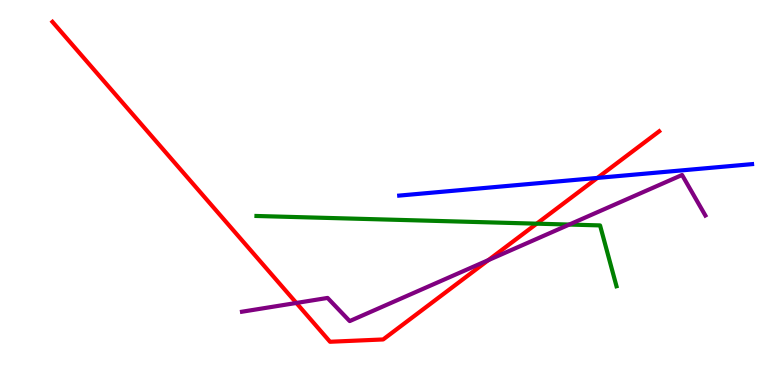[{'lines': ['blue', 'red'], 'intersections': [{'x': 7.71, 'y': 5.38}]}, {'lines': ['green', 'red'], 'intersections': [{'x': 6.93, 'y': 4.19}]}, {'lines': ['purple', 'red'], 'intersections': [{'x': 3.82, 'y': 2.13}, {'x': 6.3, 'y': 3.24}]}, {'lines': ['blue', 'green'], 'intersections': []}, {'lines': ['blue', 'purple'], 'intersections': []}, {'lines': ['green', 'purple'], 'intersections': [{'x': 7.35, 'y': 4.17}]}]